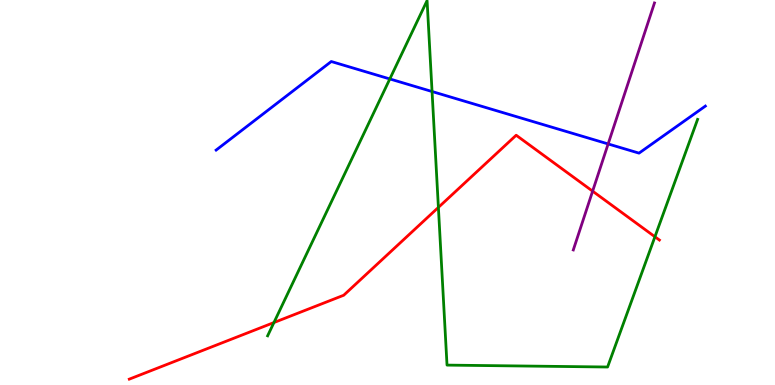[{'lines': ['blue', 'red'], 'intersections': []}, {'lines': ['green', 'red'], 'intersections': [{'x': 3.53, 'y': 1.62}, {'x': 5.66, 'y': 4.61}, {'x': 8.45, 'y': 3.85}]}, {'lines': ['purple', 'red'], 'intersections': [{'x': 7.65, 'y': 5.03}]}, {'lines': ['blue', 'green'], 'intersections': [{'x': 5.03, 'y': 7.95}, {'x': 5.57, 'y': 7.62}]}, {'lines': ['blue', 'purple'], 'intersections': [{'x': 7.85, 'y': 6.26}]}, {'lines': ['green', 'purple'], 'intersections': []}]